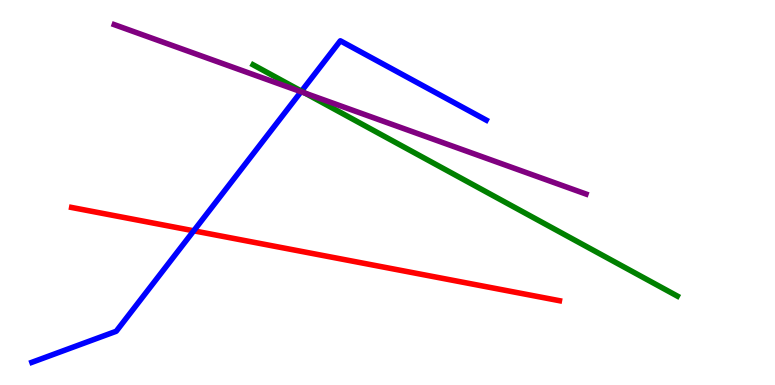[{'lines': ['blue', 'red'], 'intersections': [{'x': 2.5, 'y': 4.01}]}, {'lines': ['green', 'red'], 'intersections': []}, {'lines': ['purple', 'red'], 'intersections': []}, {'lines': ['blue', 'green'], 'intersections': [{'x': 3.89, 'y': 7.63}]}, {'lines': ['blue', 'purple'], 'intersections': [{'x': 3.88, 'y': 7.62}]}, {'lines': ['green', 'purple'], 'intersections': [{'x': 3.94, 'y': 7.58}]}]